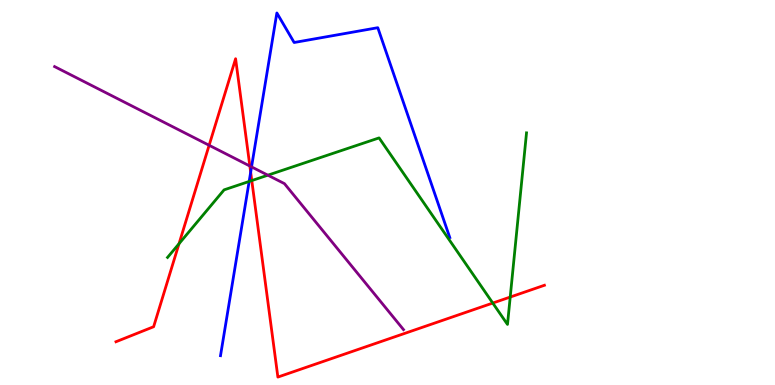[{'lines': ['blue', 'red'], 'intersections': [{'x': 3.23, 'y': 5.53}]}, {'lines': ['green', 'red'], 'intersections': [{'x': 2.31, 'y': 3.67}, {'x': 3.25, 'y': 5.31}, {'x': 6.36, 'y': 2.13}, {'x': 6.58, 'y': 2.28}]}, {'lines': ['purple', 'red'], 'intersections': [{'x': 2.7, 'y': 6.23}, {'x': 3.22, 'y': 5.69}]}, {'lines': ['blue', 'green'], 'intersections': [{'x': 3.21, 'y': 5.29}]}, {'lines': ['blue', 'purple'], 'intersections': [{'x': 3.25, 'y': 5.67}]}, {'lines': ['green', 'purple'], 'intersections': [{'x': 3.46, 'y': 5.45}]}]